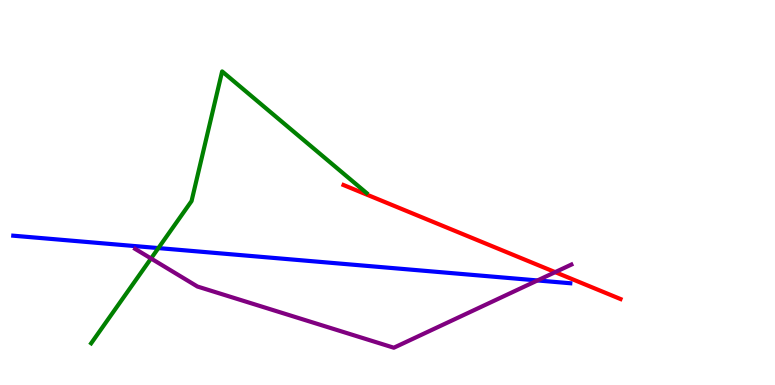[{'lines': ['blue', 'red'], 'intersections': []}, {'lines': ['green', 'red'], 'intersections': []}, {'lines': ['purple', 'red'], 'intersections': [{'x': 7.16, 'y': 2.93}]}, {'lines': ['blue', 'green'], 'intersections': [{'x': 2.04, 'y': 3.56}]}, {'lines': ['blue', 'purple'], 'intersections': [{'x': 6.94, 'y': 2.72}]}, {'lines': ['green', 'purple'], 'intersections': [{'x': 1.95, 'y': 3.29}]}]